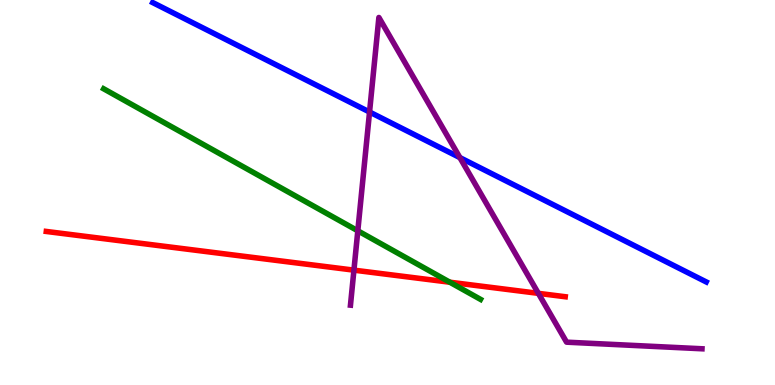[{'lines': ['blue', 'red'], 'intersections': []}, {'lines': ['green', 'red'], 'intersections': [{'x': 5.8, 'y': 2.67}]}, {'lines': ['purple', 'red'], 'intersections': [{'x': 4.57, 'y': 2.98}, {'x': 6.95, 'y': 2.38}]}, {'lines': ['blue', 'green'], 'intersections': []}, {'lines': ['blue', 'purple'], 'intersections': [{'x': 4.77, 'y': 7.09}, {'x': 5.93, 'y': 5.91}]}, {'lines': ['green', 'purple'], 'intersections': [{'x': 4.62, 'y': 4.01}]}]